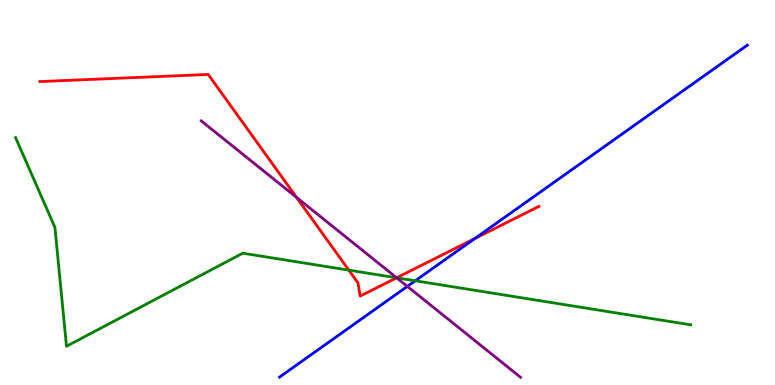[{'lines': ['blue', 'red'], 'intersections': [{'x': 6.13, 'y': 3.8}]}, {'lines': ['green', 'red'], 'intersections': [{'x': 4.5, 'y': 2.98}, {'x': 5.12, 'y': 2.78}]}, {'lines': ['purple', 'red'], 'intersections': [{'x': 3.83, 'y': 4.87}, {'x': 5.12, 'y': 2.78}]}, {'lines': ['blue', 'green'], 'intersections': [{'x': 5.36, 'y': 2.71}]}, {'lines': ['blue', 'purple'], 'intersections': [{'x': 5.26, 'y': 2.56}]}, {'lines': ['green', 'purple'], 'intersections': [{'x': 5.12, 'y': 2.78}]}]